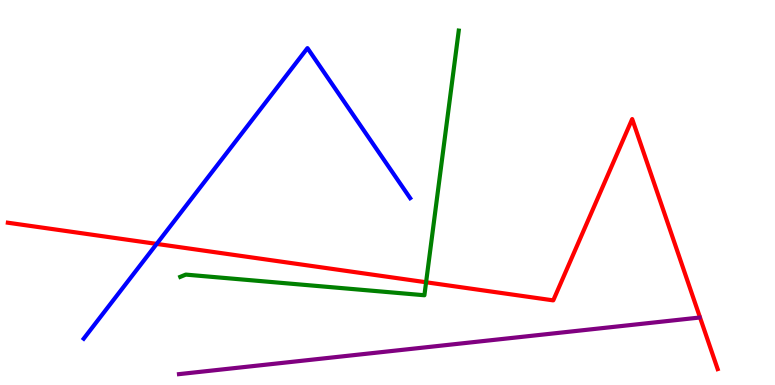[{'lines': ['blue', 'red'], 'intersections': [{'x': 2.02, 'y': 3.66}]}, {'lines': ['green', 'red'], 'intersections': [{'x': 5.5, 'y': 2.67}]}, {'lines': ['purple', 'red'], 'intersections': []}, {'lines': ['blue', 'green'], 'intersections': []}, {'lines': ['blue', 'purple'], 'intersections': []}, {'lines': ['green', 'purple'], 'intersections': []}]